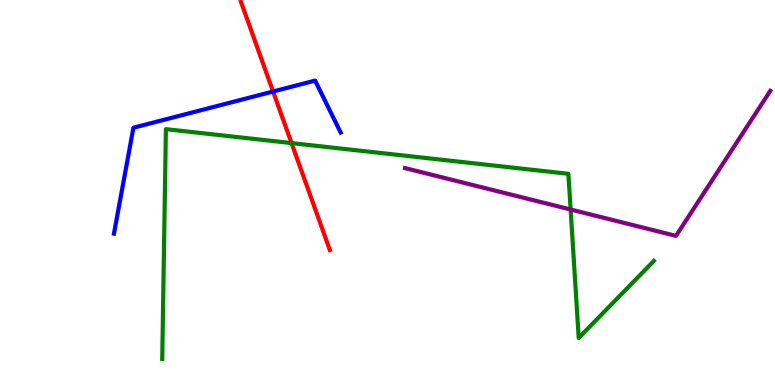[{'lines': ['blue', 'red'], 'intersections': [{'x': 3.52, 'y': 7.62}]}, {'lines': ['green', 'red'], 'intersections': [{'x': 3.76, 'y': 6.28}]}, {'lines': ['purple', 'red'], 'intersections': []}, {'lines': ['blue', 'green'], 'intersections': []}, {'lines': ['blue', 'purple'], 'intersections': []}, {'lines': ['green', 'purple'], 'intersections': [{'x': 7.36, 'y': 4.56}]}]